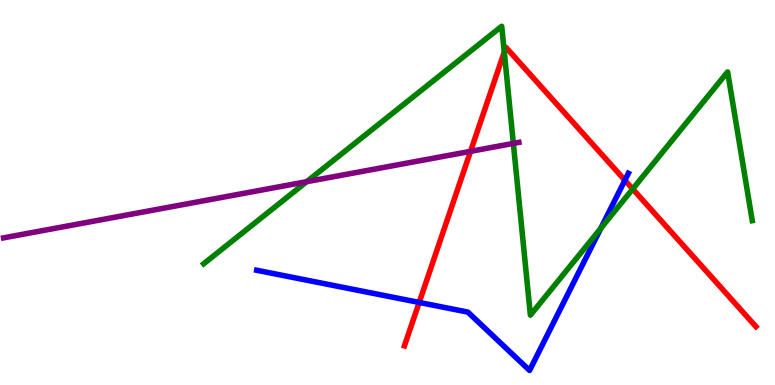[{'lines': ['blue', 'red'], 'intersections': [{'x': 5.41, 'y': 2.14}, {'x': 8.06, 'y': 5.32}]}, {'lines': ['green', 'red'], 'intersections': [{'x': 6.51, 'y': 8.65}, {'x': 8.16, 'y': 5.09}]}, {'lines': ['purple', 'red'], 'intersections': [{'x': 6.07, 'y': 6.07}]}, {'lines': ['blue', 'green'], 'intersections': [{'x': 7.75, 'y': 4.07}]}, {'lines': ['blue', 'purple'], 'intersections': []}, {'lines': ['green', 'purple'], 'intersections': [{'x': 3.96, 'y': 5.28}, {'x': 6.62, 'y': 6.28}]}]